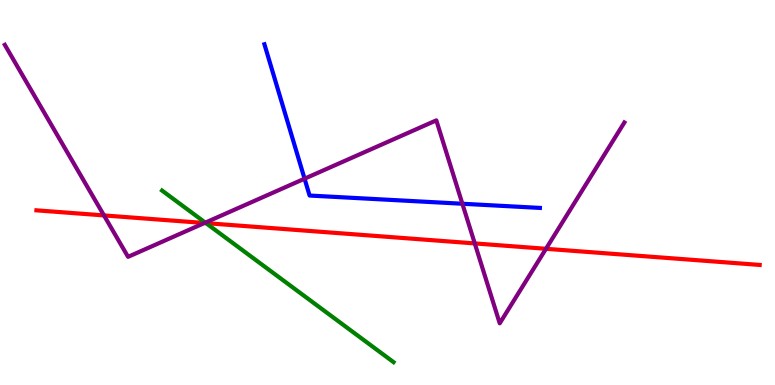[{'lines': ['blue', 'red'], 'intersections': []}, {'lines': ['green', 'red'], 'intersections': [{'x': 2.66, 'y': 4.2}]}, {'lines': ['purple', 'red'], 'intersections': [{'x': 1.34, 'y': 4.4}, {'x': 2.64, 'y': 4.21}, {'x': 6.13, 'y': 3.68}, {'x': 7.04, 'y': 3.54}]}, {'lines': ['blue', 'green'], 'intersections': []}, {'lines': ['blue', 'purple'], 'intersections': [{'x': 3.93, 'y': 5.36}, {'x': 5.97, 'y': 4.71}]}, {'lines': ['green', 'purple'], 'intersections': [{'x': 2.65, 'y': 4.22}]}]